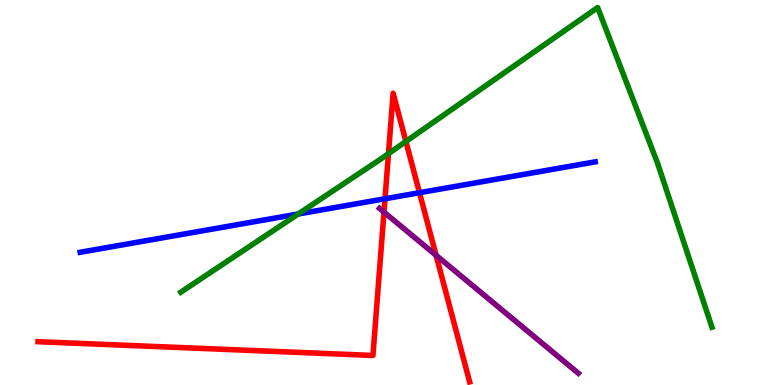[{'lines': ['blue', 'red'], 'intersections': [{'x': 4.97, 'y': 4.84}, {'x': 5.41, 'y': 4.99}]}, {'lines': ['green', 'red'], 'intersections': [{'x': 5.01, 'y': 6.01}, {'x': 5.24, 'y': 6.33}]}, {'lines': ['purple', 'red'], 'intersections': [{'x': 4.95, 'y': 4.49}, {'x': 5.63, 'y': 3.37}]}, {'lines': ['blue', 'green'], 'intersections': [{'x': 3.85, 'y': 4.44}]}, {'lines': ['blue', 'purple'], 'intersections': []}, {'lines': ['green', 'purple'], 'intersections': []}]